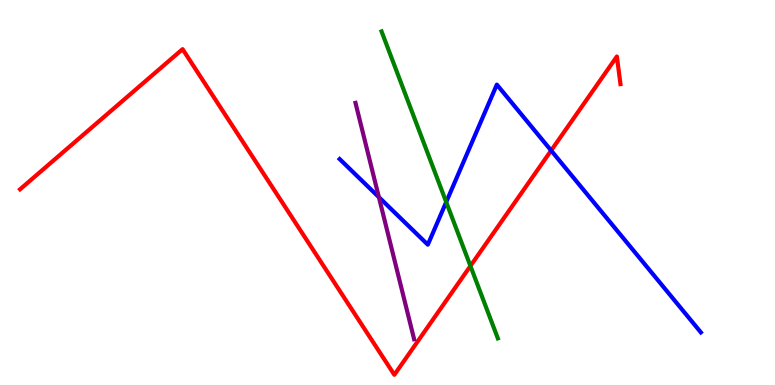[{'lines': ['blue', 'red'], 'intersections': [{'x': 7.11, 'y': 6.09}]}, {'lines': ['green', 'red'], 'intersections': [{'x': 6.07, 'y': 3.09}]}, {'lines': ['purple', 'red'], 'intersections': []}, {'lines': ['blue', 'green'], 'intersections': [{'x': 5.76, 'y': 4.75}]}, {'lines': ['blue', 'purple'], 'intersections': [{'x': 4.89, 'y': 4.88}]}, {'lines': ['green', 'purple'], 'intersections': []}]